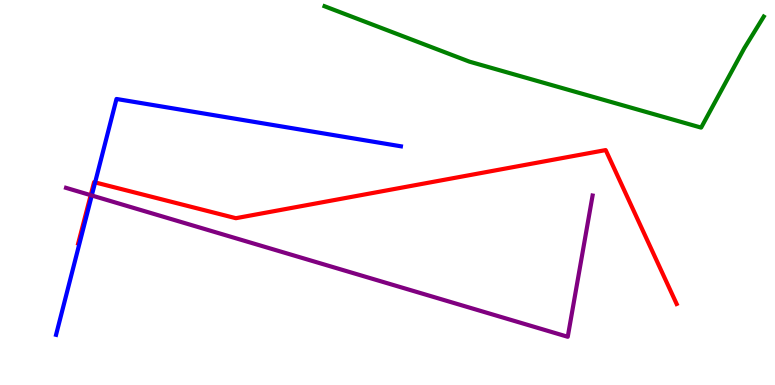[{'lines': ['blue', 'red'], 'intersections': [{'x': 1.23, 'y': 5.26}]}, {'lines': ['green', 'red'], 'intersections': []}, {'lines': ['purple', 'red'], 'intersections': [{'x': 1.17, 'y': 4.93}]}, {'lines': ['blue', 'green'], 'intersections': []}, {'lines': ['blue', 'purple'], 'intersections': [{'x': 1.18, 'y': 4.92}]}, {'lines': ['green', 'purple'], 'intersections': []}]